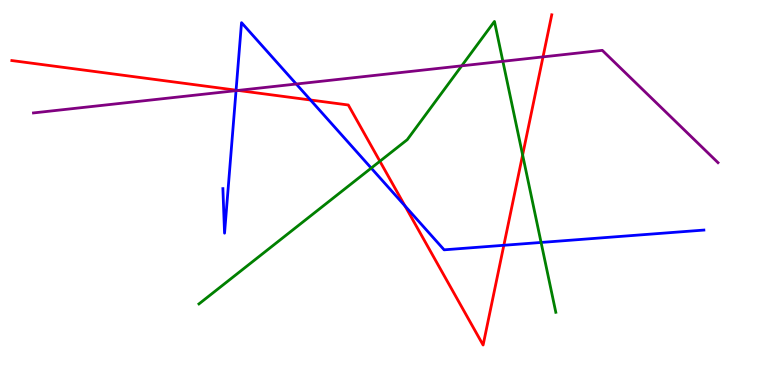[{'lines': ['blue', 'red'], 'intersections': [{'x': 3.05, 'y': 7.66}, {'x': 4.01, 'y': 7.4}, {'x': 5.23, 'y': 4.65}, {'x': 6.5, 'y': 3.63}]}, {'lines': ['green', 'red'], 'intersections': [{'x': 4.9, 'y': 5.81}, {'x': 6.74, 'y': 5.98}]}, {'lines': ['purple', 'red'], 'intersections': [{'x': 3.07, 'y': 7.65}, {'x': 7.01, 'y': 8.52}]}, {'lines': ['blue', 'green'], 'intersections': [{'x': 4.79, 'y': 5.63}, {'x': 6.98, 'y': 3.7}]}, {'lines': ['blue', 'purple'], 'intersections': [{'x': 3.05, 'y': 7.65}, {'x': 3.82, 'y': 7.82}]}, {'lines': ['green', 'purple'], 'intersections': [{'x': 5.96, 'y': 8.29}, {'x': 6.49, 'y': 8.41}]}]